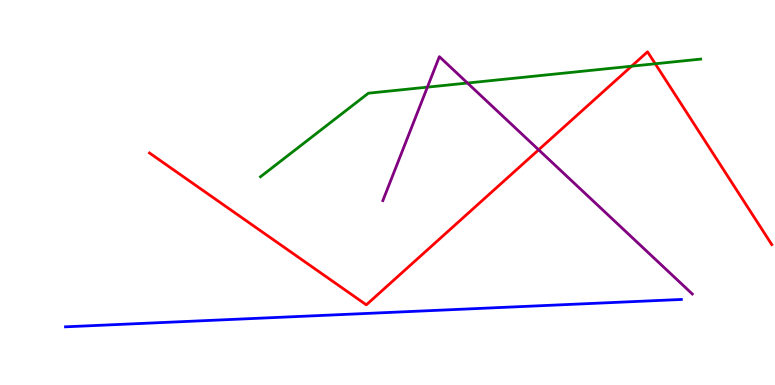[{'lines': ['blue', 'red'], 'intersections': []}, {'lines': ['green', 'red'], 'intersections': [{'x': 8.15, 'y': 8.28}, {'x': 8.45, 'y': 8.34}]}, {'lines': ['purple', 'red'], 'intersections': [{'x': 6.95, 'y': 6.11}]}, {'lines': ['blue', 'green'], 'intersections': []}, {'lines': ['blue', 'purple'], 'intersections': []}, {'lines': ['green', 'purple'], 'intersections': [{'x': 5.51, 'y': 7.74}, {'x': 6.03, 'y': 7.84}]}]